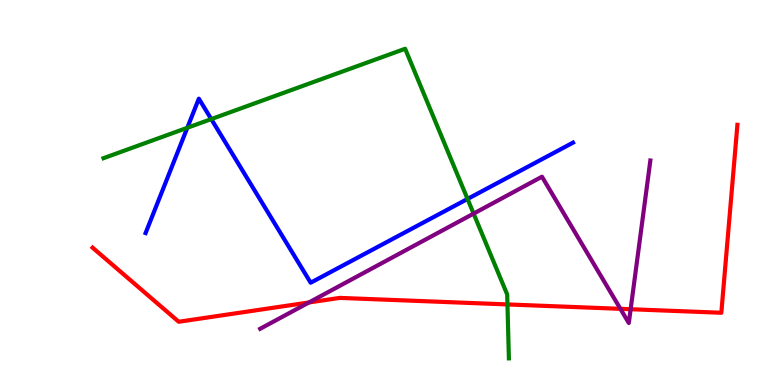[{'lines': ['blue', 'red'], 'intersections': []}, {'lines': ['green', 'red'], 'intersections': [{'x': 6.55, 'y': 2.09}]}, {'lines': ['purple', 'red'], 'intersections': [{'x': 3.99, 'y': 2.14}, {'x': 8.01, 'y': 1.98}, {'x': 8.14, 'y': 1.97}]}, {'lines': ['blue', 'green'], 'intersections': [{'x': 2.42, 'y': 6.68}, {'x': 2.73, 'y': 6.91}, {'x': 6.03, 'y': 4.83}]}, {'lines': ['blue', 'purple'], 'intersections': []}, {'lines': ['green', 'purple'], 'intersections': [{'x': 6.11, 'y': 4.45}]}]